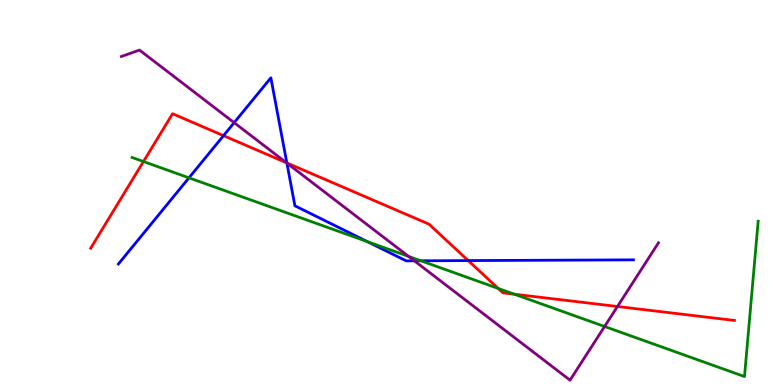[{'lines': ['blue', 'red'], 'intersections': [{'x': 2.88, 'y': 6.48}, {'x': 3.7, 'y': 5.77}, {'x': 6.04, 'y': 3.23}]}, {'lines': ['green', 'red'], 'intersections': [{'x': 1.85, 'y': 5.8}, {'x': 6.43, 'y': 2.51}, {'x': 6.64, 'y': 2.36}]}, {'lines': ['purple', 'red'], 'intersections': [{'x': 3.7, 'y': 5.77}, {'x': 7.97, 'y': 2.04}]}, {'lines': ['blue', 'green'], 'intersections': [{'x': 2.44, 'y': 5.38}, {'x': 4.74, 'y': 3.72}, {'x': 5.43, 'y': 3.23}]}, {'lines': ['blue', 'purple'], 'intersections': [{'x': 3.02, 'y': 6.81}, {'x': 3.7, 'y': 5.76}, {'x': 5.35, 'y': 3.23}]}, {'lines': ['green', 'purple'], 'intersections': [{'x': 5.27, 'y': 3.34}, {'x': 7.8, 'y': 1.52}]}]